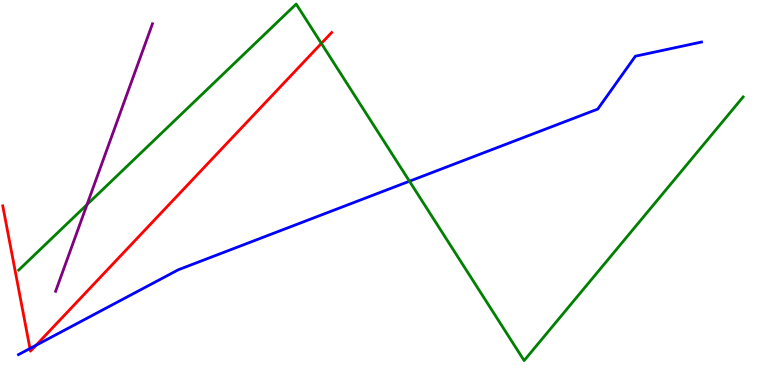[{'lines': ['blue', 'red'], 'intersections': [{'x': 0.387, 'y': 0.948}, {'x': 0.465, 'y': 1.03}]}, {'lines': ['green', 'red'], 'intersections': [{'x': 4.15, 'y': 8.87}]}, {'lines': ['purple', 'red'], 'intersections': []}, {'lines': ['blue', 'green'], 'intersections': [{'x': 5.28, 'y': 5.29}]}, {'lines': ['blue', 'purple'], 'intersections': []}, {'lines': ['green', 'purple'], 'intersections': [{'x': 1.12, 'y': 4.69}]}]